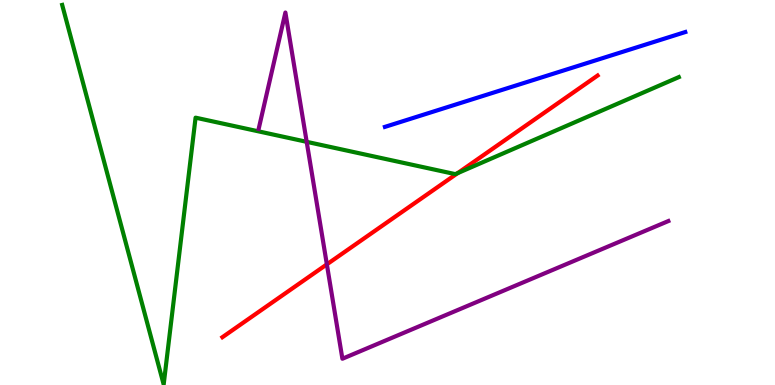[{'lines': ['blue', 'red'], 'intersections': []}, {'lines': ['green', 'red'], 'intersections': [{'x': 5.91, 'y': 5.5}]}, {'lines': ['purple', 'red'], 'intersections': [{'x': 4.22, 'y': 3.13}]}, {'lines': ['blue', 'green'], 'intersections': []}, {'lines': ['blue', 'purple'], 'intersections': []}, {'lines': ['green', 'purple'], 'intersections': [{'x': 3.96, 'y': 6.32}]}]